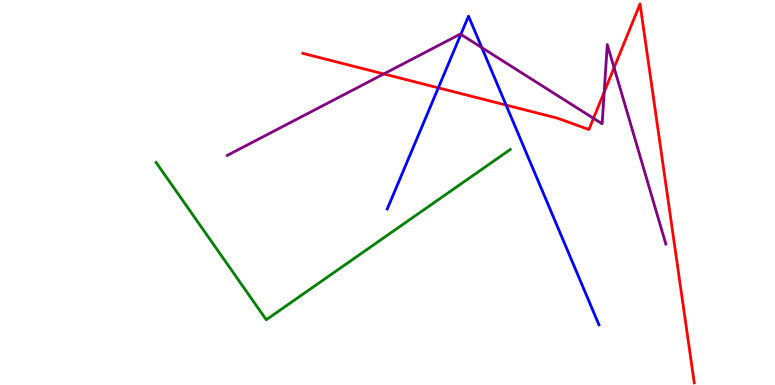[{'lines': ['blue', 'red'], 'intersections': [{'x': 5.66, 'y': 7.72}, {'x': 6.53, 'y': 7.27}]}, {'lines': ['green', 'red'], 'intersections': []}, {'lines': ['purple', 'red'], 'intersections': [{'x': 4.95, 'y': 8.08}, {'x': 7.66, 'y': 6.93}, {'x': 7.8, 'y': 7.61}, {'x': 7.92, 'y': 8.24}]}, {'lines': ['blue', 'green'], 'intersections': []}, {'lines': ['blue', 'purple'], 'intersections': [{'x': 5.95, 'y': 9.11}, {'x': 6.22, 'y': 8.76}]}, {'lines': ['green', 'purple'], 'intersections': []}]